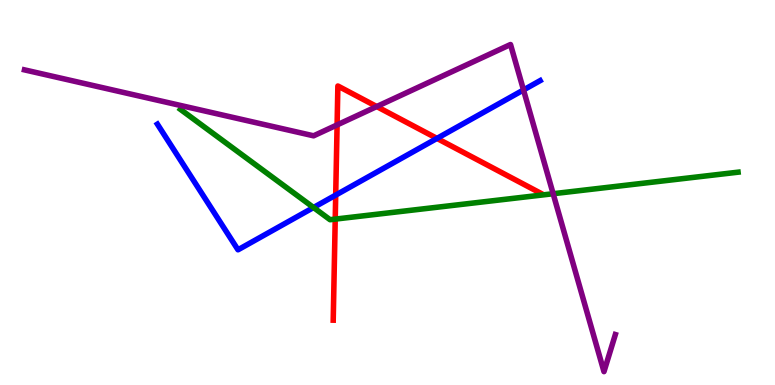[{'lines': ['blue', 'red'], 'intersections': [{'x': 4.33, 'y': 4.93}, {'x': 5.64, 'y': 6.41}]}, {'lines': ['green', 'red'], 'intersections': [{'x': 4.33, 'y': 4.31}]}, {'lines': ['purple', 'red'], 'intersections': [{'x': 4.35, 'y': 6.76}, {'x': 4.86, 'y': 7.23}]}, {'lines': ['blue', 'green'], 'intersections': [{'x': 4.05, 'y': 4.61}]}, {'lines': ['blue', 'purple'], 'intersections': [{'x': 6.75, 'y': 7.66}]}, {'lines': ['green', 'purple'], 'intersections': [{'x': 7.14, 'y': 4.97}]}]